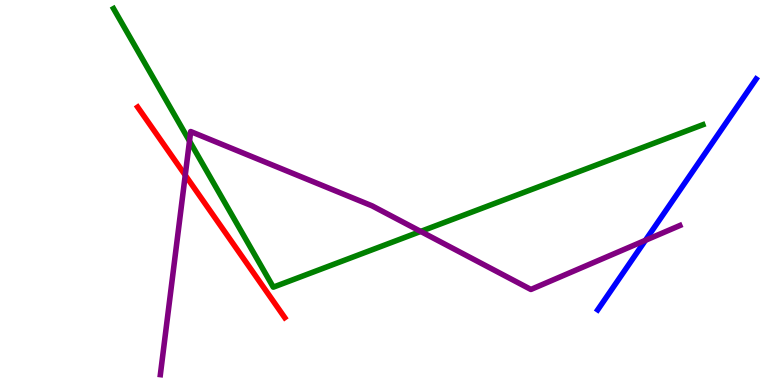[{'lines': ['blue', 'red'], 'intersections': []}, {'lines': ['green', 'red'], 'intersections': []}, {'lines': ['purple', 'red'], 'intersections': [{'x': 2.39, 'y': 5.45}]}, {'lines': ['blue', 'green'], 'intersections': []}, {'lines': ['blue', 'purple'], 'intersections': [{'x': 8.33, 'y': 3.76}]}, {'lines': ['green', 'purple'], 'intersections': [{'x': 2.45, 'y': 6.34}, {'x': 5.43, 'y': 3.99}]}]